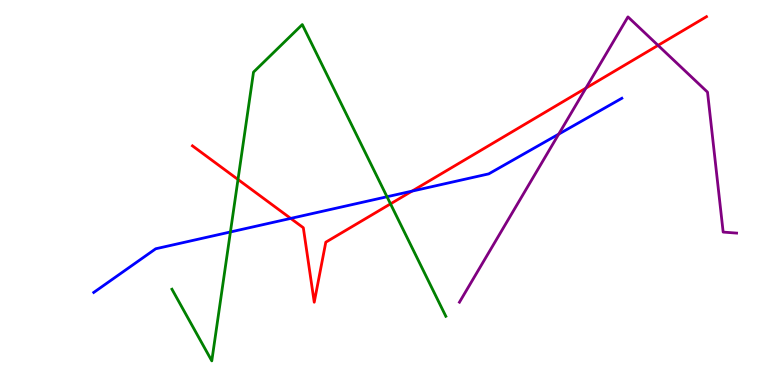[{'lines': ['blue', 'red'], 'intersections': [{'x': 3.75, 'y': 4.33}, {'x': 5.32, 'y': 5.04}]}, {'lines': ['green', 'red'], 'intersections': [{'x': 3.07, 'y': 5.34}, {'x': 5.04, 'y': 4.7}]}, {'lines': ['purple', 'red'], 'intersections': [{'x': 7.56, 'y': 7.71}, {'x': 8.49, 'y': 8.82}]}, {'lines': ['blue', 'green'], 'intersections': [{'x': 2.97, 'y': 3.97}, {'x': 4.99, 'y': 4.89}]}, {'lines': ['blue', 'purple'], 'intersections': [{'x': 7.21, 'y': 6.52}]}, {'lines': ['green', 'purple'], 'intersections': []}]